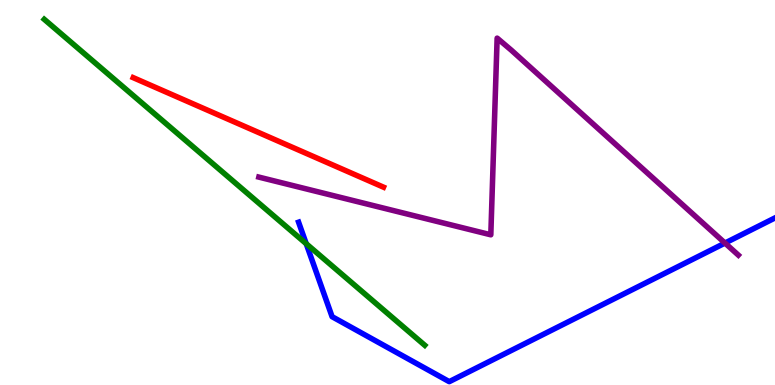[{'lines': ['blue', 'red'], 'intersections': []}, {'lines': ['green', 'red'], 'intersections': []}, {'lines': ['purple', 'red'], 'intersections': []}, {'lines': ['blue', 'green'], 'intersections': [{'x': 3.95, 'y': 3.67}]}, {'lines': ['blue', 'purple'], 'intersections': [{'x': 9.35, 'y': 3.69}]}, {'lines': ['green', 'purple'], 'intersections': []}]